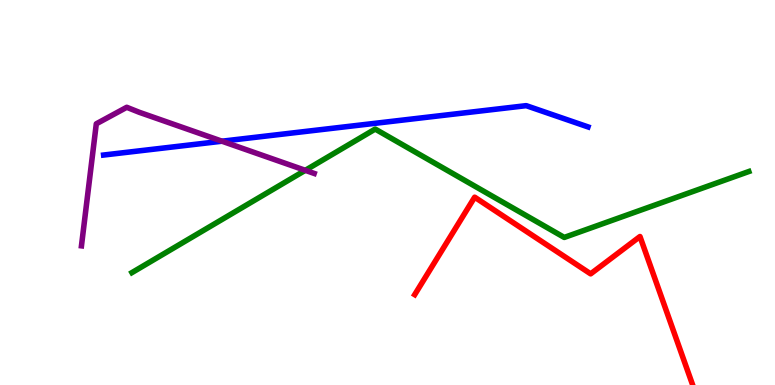[{'lines': ['blue', 'red'], 'intersections': []}, {'lines': ['green', 'red'], 'intersections': []}, {'lines': ['purple', 'red'], 'intersections': []}, {'lines': ['blue', 'green'], 'intersections': []}, {'lines': ['blue', 'purple'], 'intersections': [{'x': 2.86, 'y': 6.33}]}, {'lines': ['green', 'purple'], 'intersections': [{'x': 3.94, 'y': 5.58}]}]